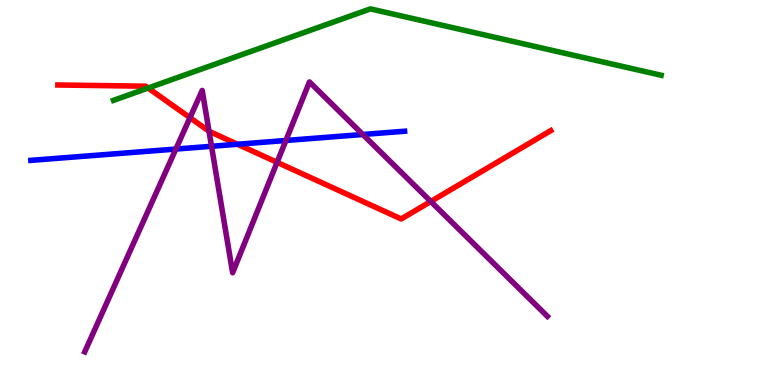[{'lines': ['blue', 'red'], 'intersections': [{'x': 3.06, 'y': 6.25}]}, {'lines': ['green', 'red'], 'intersections': [{'x': 1.91, 'y': 7.71}]}, {'lines': ['purple', 'red'], 'intersections': [{'x': 2.45, 'y': 6.94}, {'x': 2.7, 'y': 6.59}, {'x': 3.58, 'y': 5.78}, {'x': 5.56, 'y': 4.77}]}, {'lines': ['blue', 'green'], 'intersections': []}, {'lines': ['blue', 'purple'], 'intersections': [{'x': 2.27, 'y': 6.13}, {'x': 2.73, 'y': 6.2}, {'x': 3.69, 'y': 6.35}, {'x': 4.68, 'y': 6.51}]}, {'lines': ['green', 'purple'], 'intersections': []}]